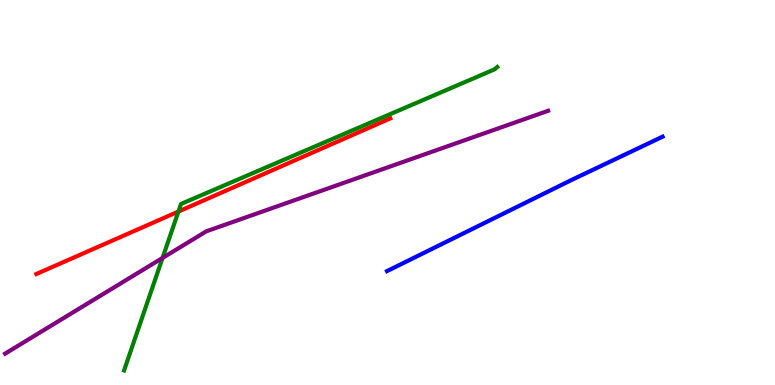[{'lines': ['blue', 'red'], 'intersections': []}, {'lines': ['green', 'red'], 'intersections': [{'x': 2.3, 'y': 4.5}]}, {'lines': ['purple', 'red'], 'intersections': []}, {'lines': ['blue', 'green'], 'intersections': []}, {'lines': ['blue', 'purple'], 'intersections': []}, {'lines': ['green', 'purple'], 'intersections': [{'x': 2.1, 'y': 3.3}]}]